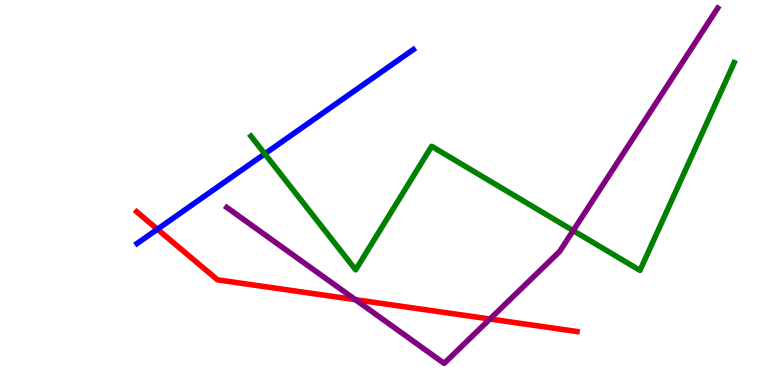[{'lines': ['blue', 'red'], 'intersections': [{'x': 2.03, 'y': 4.05}]}, {'lines': ['green', 'red'], 'intersections': []}, {'lines': ['purple', 'red'], 'intersections': [{'x': 4.59, 'y': 2.22}, {'x': 6.32, 'y': 1.71}]}, {'lines': ['blue', 'green'], 'intersections': [{'x': 3.42, 'y': 6.0}]}, {'lines': ['blue', 'purple'], 'intersections': []}, {'lines': ['green', 'purple'], 'intersections': [{'x': 7.4, 'y': 4.01}]}]